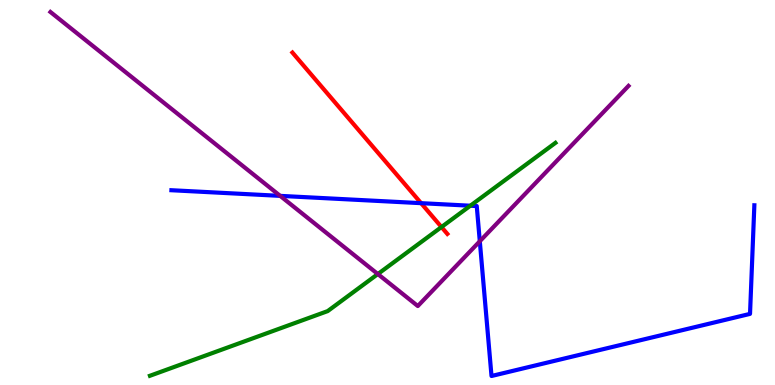[{'lines': ['blue', 'red'], 'intersections': [{'x': 5.43, 'y': 4.72}]}, {'lines': ['green', 'red'], 'intersections': [{'x': 5.7, 'y': 4.1}]}, {'lines': ['purple', 'red'], 'intersections': []}, {'lines': ['blue', 'green'], 'intersections': [{'x': 6.07, 'y': 4.66}]}, {'lines': ['blue', 'purple'], 'intersections': [{'x': 3.62, 'y': 4.91}, {'x': 6.19, 'y': 3.73}]}, {'lines': ['green', 'purple'], 'intersections': [{'x': 4.88, 'y': 2.88}]}]